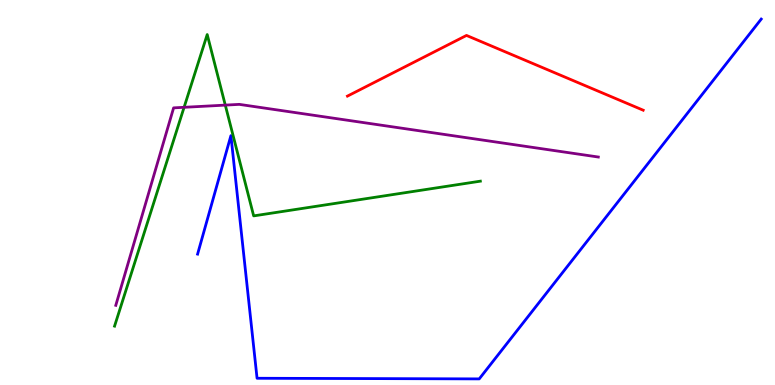[{'lines': ['blue', 'red'], 'intersections': []}, {'lines': ['green', 'red'], 'intersections': []}, {'lines': ['purple', 'red'], 'intersections': []}, {'lines': ['blue', 'green'], 'intersections': []}, {'lines': ['blue', 'purple'], 'intersections': []}, {'lines': ['green', 'purple'], 'intersections': [{'x': 2.38, 'y': 7.21}, {'x': 2.91, 'y': 7.27}]}]